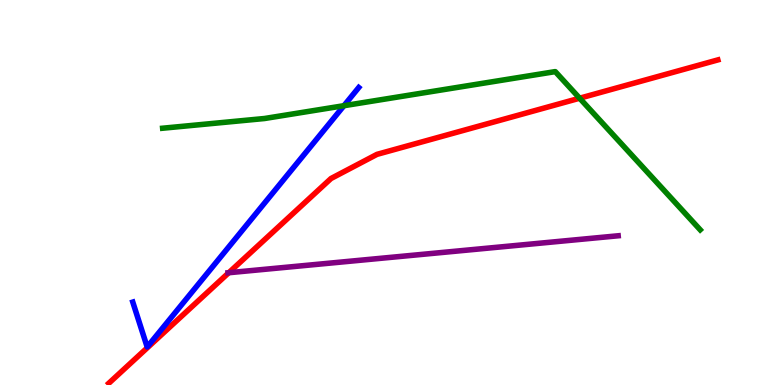[{'lines': ['blue', 'red'], 'intersections': []}, {'lines': ['green', 'red'], 'intersections': [{'x': 7.48, 'y': 7.45}]}, {'lines': ['purple', 'red'], 'intersections': [{'x': 2.95, 'y': 2.92}]}, {'lines': ['blue', 'green'], 'intersections': [{'x': 4.44, 'y': 7.25}]}, {'lines': ['blue', 'purple'], 'intersections': []}, {'lines': ['green', 'purple'], 'intersections': []}]